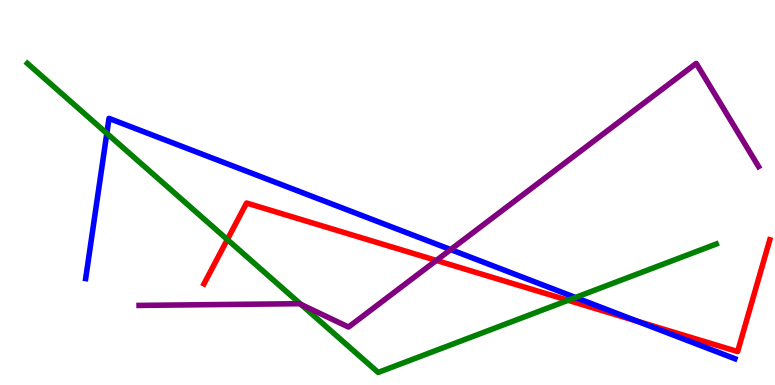[{'lines': ['blue', 'red'], 'intersections': [{'x': 8.22, 'y': 1.66}]}, {'lines': ['green', 'red'], 'intersections': [{'x': 2.93, 'y': 3.78}, {'x': 7.33, 'y': 2.2}]}, {'lines': ['purple', 'red'], 'intersections': [{'x': 5.63, 'y': 3.24}]}, {'lines': ['blue', 'green'], 'intersections': [{'x': 1.38, 'y': 6.54}, {'x': 7.43, 'y': 2.27}]}, {'lines': ['blue', 'purple'], 'intersections': [{'x': 5.82, 'y': 3.52}]}, {'lines': ['green', 'purple'], 'intersections': [{'x': 3.88, 'y': 2.09}]}]